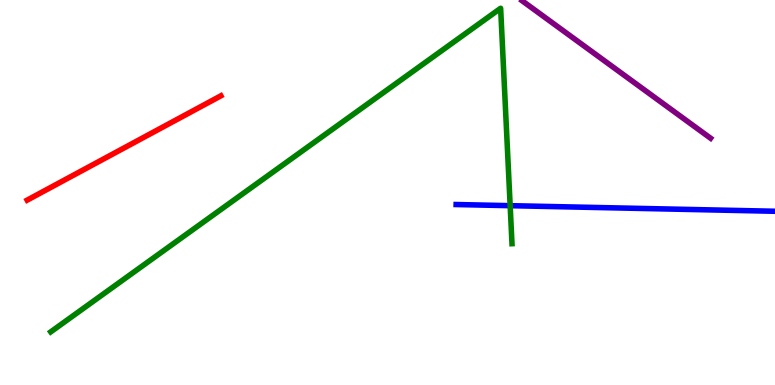[{'lines': ['blue', 'red'], 'intersections': []}, {'lines': ['green', 'red'], 'intersections': []}, {'lines': ['purple', 'red'], 'intersections': []}, {'lines': ['blue', 'green'], 'intersections': [{'x': 6.58, 'y': 4.66}]}, {'lines': ['blue', 'purple'], 'intersections': []}, {'lines': ['green', 'purple'], 'intersections': []}]